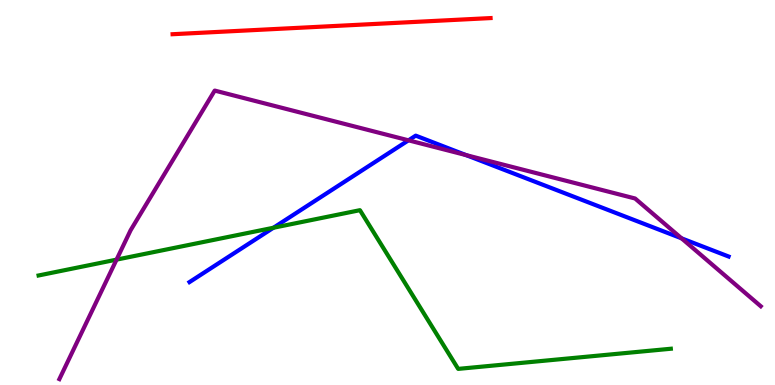[{'lines': ['blue', 'red'], 'intersections': []}, {'lines': ['green', 'red'], 'intersections': []}, {'lines': ['purple', 'red'], 'intersections': []}, {'lines': ['blue', 'green'], 'intersections': [{'x': 3.53, 'y': 4.08}]}, {'lines': ['blue', 'purple'], 'intersections': [{'x': 5.27, 'y': 6.36}, {'x': 6.01, 'y': 5.97}, {'x': 8.79, 'y': 3.81}]}, {'lines': ['green', 'purple'], 'intersections': [{'x': 1.5, 'y': 3.26}]}]